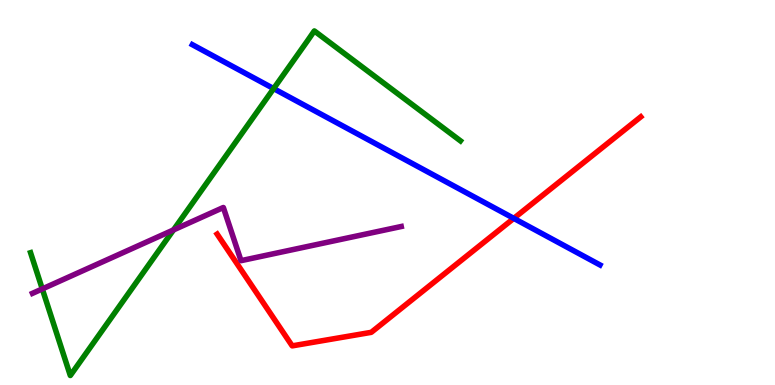[{'lines': ['blue', 'red'], 'intersections': [{'x': 6.63, 'y': 4.33}]}, {'lines': ['green', 'red'], 'intersections': []}, {'lines': ['purple', 'red'], 'intersections': []}, {'lines': ['blue', 'green'], 'intersections': [{'x': 3.53, 'y': 7.7}]}, {'lines': ['blue', 'purple'], 'intersections': []}, {'lines': ['green', 'purple'], 'intersections': [{'x': 0.546, 'y': 2.5}, {'x': 2.24, 'y': 4.03}]}]